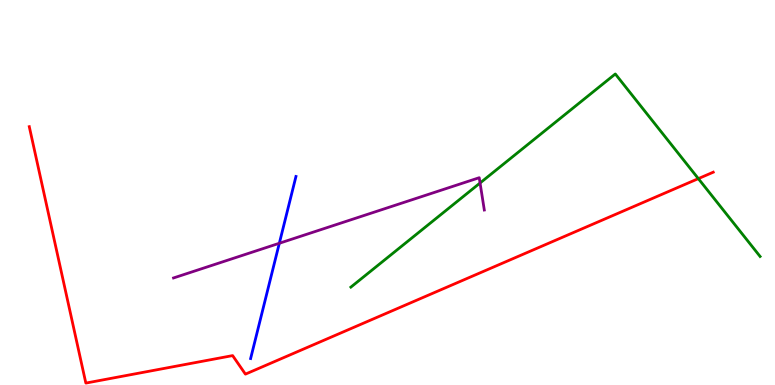[{'lines': ['blue', 'red'], 'intersections': []}, {'lines': ['green', 'red'], 'intersections': [{'x': 9.01, 'y': 5.36}]}, {'lines': ['purple', 'red'], 'intersections': []}, {'lines': ['blue', 'green'], 'intersections': []}, {'lines': ['blue', 'purple'], 'intersections': [{'x': 3.6, 'y': 3.68}]}, {'lines': ['green', 'purple'], 'intersections': [{'x': 6.19, 'y': 5.25}]}]